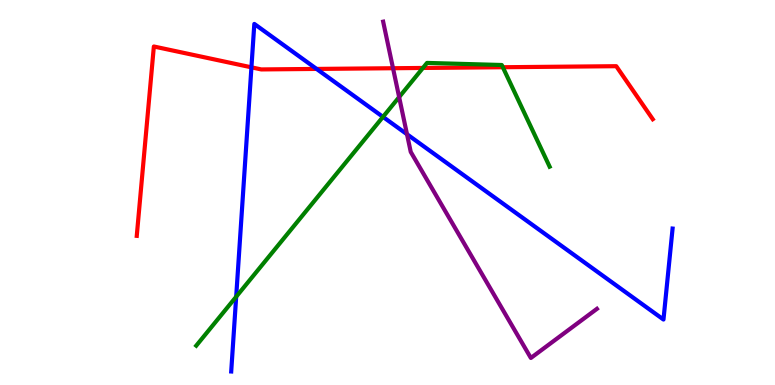[{'lines': ['blue', 'red'], 'intersections': [{'x': 3.24, 'y': 8.25}, {'x': 4.09, 'y': 8.21}]}, {'lines': ['green', 'red'], 'intersections': [{'x': 5.46, 'y': 8.23}, {'x': 6.49, 'y': 8.25}]}, {'lines': ['purple', 'red'], 'intersections': [{'x': 5.07, 'y': 8.23}]}, {'lines': ['blue', 'green'], 'intersections': [{'x': 3.05, 'y': 2.29}, {'x': 4.94, 'y': 6.96}]}, {'lines': ['blue', 'purple'], 'intersections': [{'x': 5.25, 'y': 6.51}]}, {'lines': ['green', 'purple'], 'intersections': [{'x': 5.15, 'y': 7.48}]}]